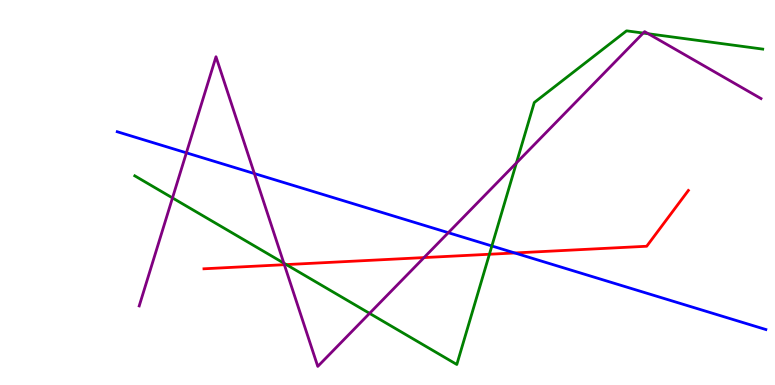[{'lines': ['blue', 'red'], 'intersections': [{'x': 6.64, 'y': 3.43}]}, {'lines': ['green', 'red'], 'intersections': [{'x': 3.69, 'y': 3.13}, {'x': 6.31, 'y': 3.4}]}, {'lines': ['purple', 'red'], 'intersections': [{'x': 3.67, 'y': 3.12}, {'x': 5.47, 'y': 3.31}]}, {'lines': ['blue', 'green'], 'intersections': [{'x': 6.35, 'y': 3.61}]}, {'lines': ['blue', 'purple'], 'intersections': [{'x': 2.4, 'y': 6.03}, {'x': 3.28, 'y': 5.49}, {'x': 5.78, 'y': 3.96}]}, {'lines': ['green', 'purple'], 'intersections': [{'x': 2.23, 'y': 4.86}, {'x': 3.66, 'y': 3.17}, {'x': 4.77, 'y': 1.86}, {'x': 6.66, 'y': 5.77}, {'x': 8.3, 'y': 9.14}, {'x': 8.36, 'y': 9.12}]}]